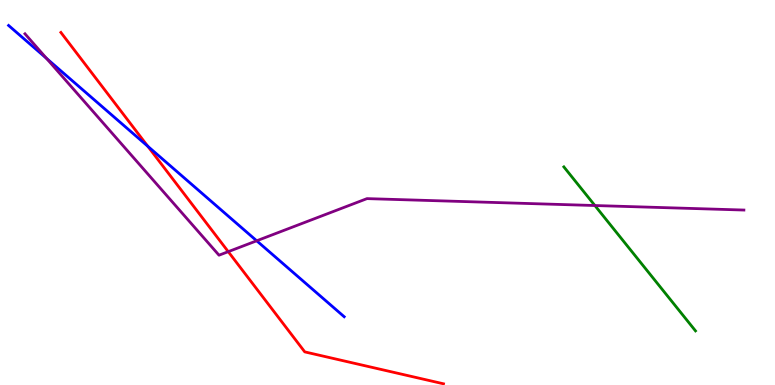[{'lines': ['blue', 'red'], 'intersections': [{'x': 1.91, 'y': 6.2}]}, {'lines': ['green', 'red'], 'intersections': []}, {'lines': ['purple', 'red'], 'intersections': [{'x': 2.95, 'y': 3.46}]}, {'lines': ['blue', 'green'], 'intersections': []}, {'lines': ['blue', 'purple'], 'intersections': [{'x': 0.6, 'y': 8.48}, {'x': 3.31, 'y': 3.75}]}, {'lines': ['green', 'purple'], 'intersections': [{'x': 7.68, 'y': 4.66}]}]